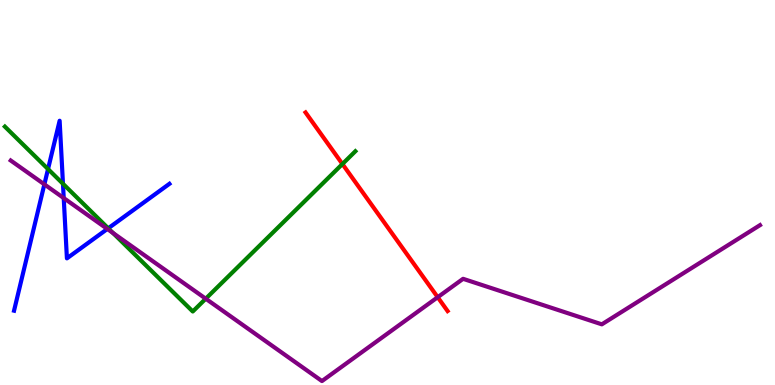[{'lines': ['blue', 'red'], 'intersections': []}, {'lines': ['green', 'red'], 'intersections': [{'x': 4.42, 'y': 5.74}]}, {'lines': ['purple', 'red'], 'intersections': [{'x': 5.65, 'y': 2.28}]}, {'lines': ['blue', 'green'], 'intersections': [{'x': 0.62, 'y': 5.61}, {'x': 0.813, 'y': 5.23}, {'x': 1.4, 'y': 4.07}]}, {'lines': ['blue', 'purple'], 'intersections': [{'x': 0.573, 'y': 5.21}, {'x': 0.822, 'y': 4.86}, {'x': 1.38, 'y': 4.05}]}, {'lines': ['green', 'purple'], 'intersections': [{'x': 1.46, 'y': 3.95}, {'x': 2.65, 'y': 2.24}]}]